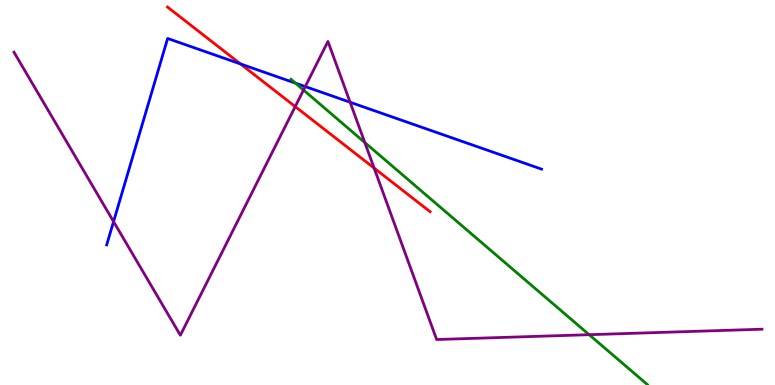[{'lines': ['blue', 'red'], 'intersections': [{'x': 3.1, 'y': 8.34}]}, {'lines': ['green', 'red'], 'intersections': []}, {'lines': ['purple', 'red'], 'intersections': [{'x': 3.81, 'y': 7.23}, {'x': 4.83, 'y': 5.63}]}, {'lines': ['blue', 'green'], 'intersections': [{'x': 3.81, 'y': 7.84}]}, {'lines': ['blue', 'purple'], 'intersections': [{'x': 1.47, 'y': 4.24}, {'x': 3.94, 'y': 7.75}, {'x': 4.52, 'y': 7.34}]}, {'lines': ['green', 'purple'], 'intersections': [{'x': 3.92, 'y': 7.66}, {'x': 4.71, 'y': 6.3}, {'x': 7.6, 'y': 1.31}]}]